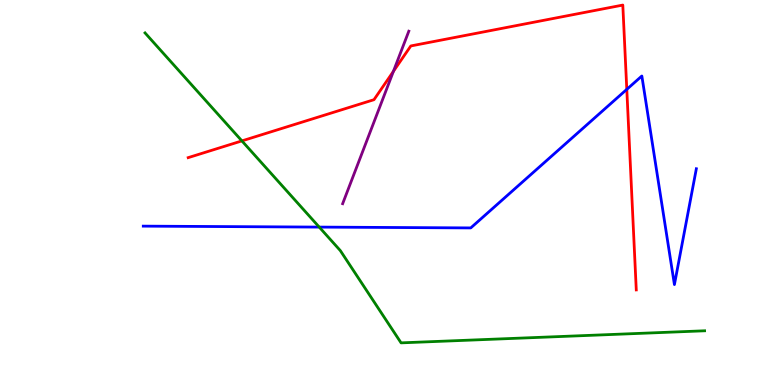[{'lines': ['blue', 'red'], 'intersections': [{'x': 8.09, 'y': 7.68}]}, {'lines': ['green', 'red'], 'intersections': [{'x': 3.12, 'y': 6.34}]}, {'lines': ['purple', 'red'], 'intersections': [{'x': 5.08, 'y': 8.15}]}, {'lines': ['blue', 'green'], 'intersections': [{'x': 4.12, 'y': 4.1}]}, {'lines': ['blue', 'purple'], 'intersections': []}, {'lines': ['green', 'purple'], 'intersections': []}]